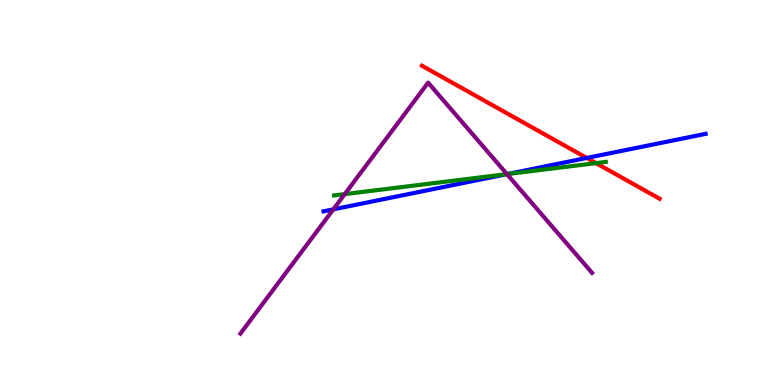[{'lines': ['blue', 'red'], 'intersections': [{'x': 7.57, 'y': 5.9}]}, {'lines': ['green', 'red'], 'intersections': [{'x': 7.69, 'y': 5.76}]}, {'lines': ['purple', 'red'], 'intersections': []}, {'lines': ['blue', 'green'], 'intersections': [{'x': 6.54, 'y': 5.48}]}, {'lines': ['blue', 'purple'], 'intersections': [{'x': 4.3, 'y': 4.56}, {'x': 6.54, 'y': 5.48}]}, {'lines': ['green', 'purple'], 'intersections': [{'x': 4.45, 'y': 4.96}, {'x': 6.54, 'y': 5.48}]}]